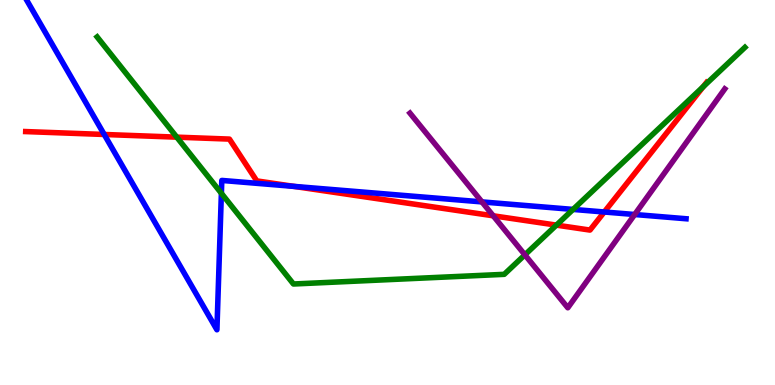[{'lines': ['blue', 'red'], 'intersections': [{'x': 1.34, 'y': 6.51}, {'x': 3.79, 'y': 5.16}, {'x': 7.8, 'y': 4.49}]}, {'lines': ['green', 'red'], 'intersections': [{'x': 2.28, 'y': 6.44}, {'x': 7.18, 'y': 4.15}, {'x': 9.07, 'y': 7.75}]}, {'lines': ['purple', 'red'], 'intersections': [{'x': 6.36, 'y': 4.39}]}, {'lines': ['blue', 'green'], 'intersections': [{'x': 2.86, 'y': 4.98}, {'x': 7.39, 'y': 4.56}]}, {'lines': ['blue', 'purple'], 'intersections': [{'x': 6.22, 'y': 4.76}, {'x': 8.19, 'y': 4.43}]}, {'lines': ['green', 'purple'], 'intersections': [{'x': 6.77, 'y': 3.38}]}]